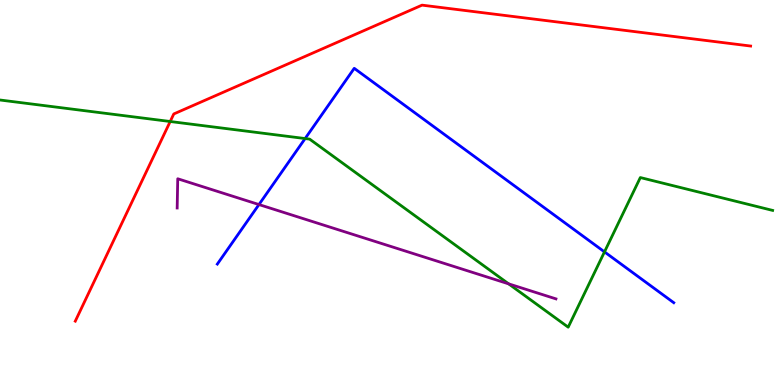[{'lines': ['blue', 'red'], 'intersections': []}, {'lines': ['green', 'red'], 'intersections': [{'x': 2.2, 'y': 6.84}]}, {'lines': ['purple', 'red'], 'intersections': []}, {'lines': ['blue', 'green'], 'intersections': [{'x': 3.94, 'y': 6.4}, {'x': 7.8, 'y': 3.46}]}, {'lines': ['blue', 'purple'], 'intersections': [{'x': 3.34, 'y': 4.69}]}, {'lines': ['green', 'purple'], 'intersections': [{'x': 6.56, 'y': 2.63}]}]